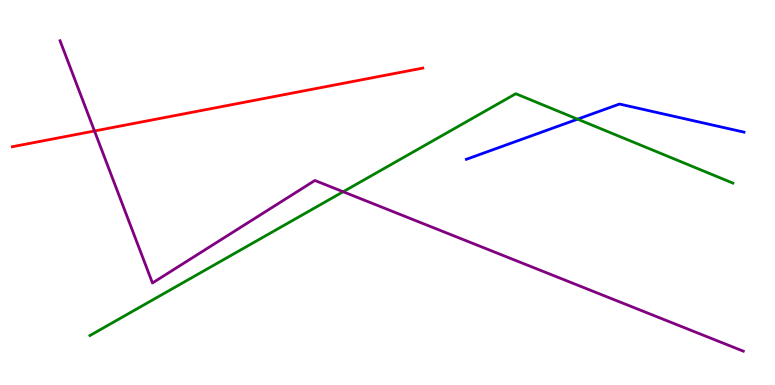[{'lines': ['blue', 'red'], 'intersections': []}, {'lines': ['green', 'red'], 'intersections': []}, {'lines': ['purple', 'red'], 'intersections': [{'x': 1.22, 'y': 6.6}]}, {'lines': ['blue', 'green'], 'intersections': [{'x': 7.45, 'y': 6.9}]}, {'lines': ['blue', 'purple'], 'intersections': []}, {'lines': ['green', 'purple'], 'intersections': [{'x': 4.43, 'y': 5.02}]}]